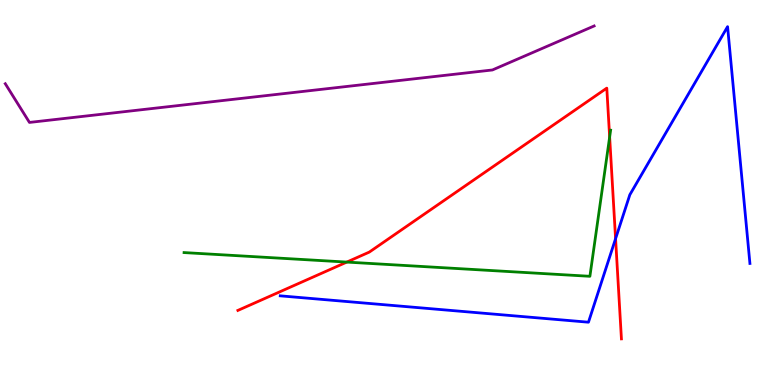[{'lines': ['blue', 'red'], 'intersections': [{'x': 7.94, 'y': 3.8}]}, {'lines': ['green', 'red'], 'intersections': [{'x': 4.47, 'y': 3.19}, {'x': 7.87, 'y': 6.44}]}, {'lines': ['purple', 'red'], 'intersections': []}, {'lines': ['blue', 'green'], 'intersections': []}, {'lines': ['blue', 'purple'], 'intersections': []}, {'lines': ['green', 'purple'], 'intersections': []}]